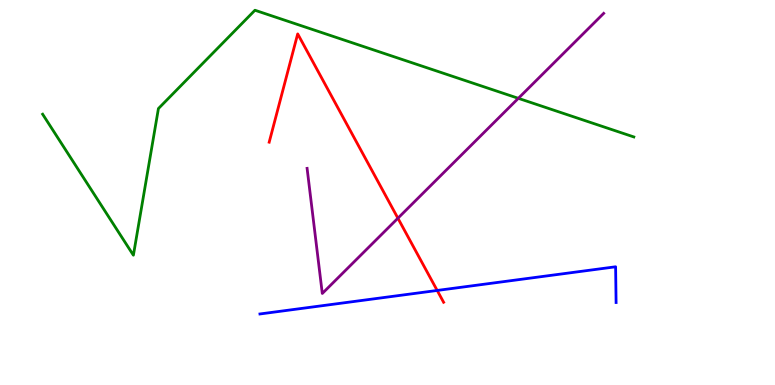[{'lines': ['blue', 'red'], 'intersections': [{'x': 5.64, 'y': 2.46}]}, {'lines': ['green', 'red'], 'intersections': []}, {'lines': ['purple', 'red'], 'intersections': [{'x': 5.13, 'y': 4.33}]}, {'lines': ['blue', 'green'], 'intersections': []}, {'lines': ['blue', 'purple'], 'intersections': []}, {'lines': ['green', 'purple'], 'intersections': [{'x': 6.69, 'y': 7.45}]}]